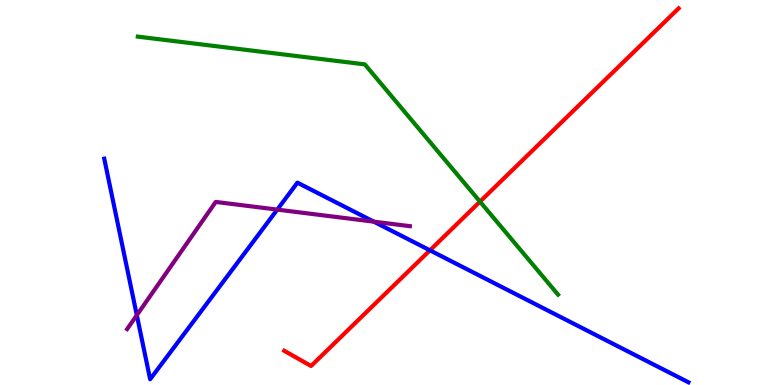[{'lines': ['blue', 'red'], 'intersections': [{'x': 5.55, 'y': 3.5}]}, {'lines': ['green', 'red'], 'intersections': [{'x': 6.19, 'y': 4.76}]}, {'lines': ['purple', 'red'], 'intersections': []}, {'lines': ['blue', 'green'], 'intersections': []}, {'lines': ['blue', 'purple'], 'intersections': [{'x': 1.77, 'y': 1.81}, {'x': 3.58, 'y': 4.56}, {'x': 4.82, 'y': 4.24}]}, {'lines': ['green', 'purple'], 'intersections': []}]